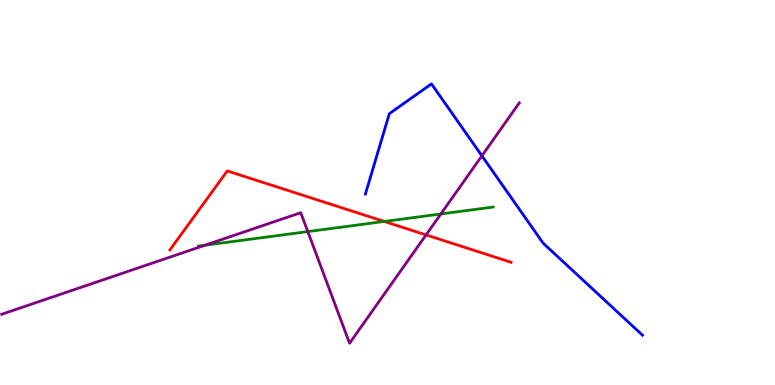[{'lines': ['blue', 'red'], 'intersections': []}, {'lines': ['green', 'red'], 'intersections': [{'x': 4.96, 'y': 4.25}]}, {'lines': ['purple', 'red'], 'intersections': [{'x': 5.5, 'y': 3.9}]}, {'lines': ['blue', 'green'], 'intersections': []}, {'lines': ['blue', 'purple'], 'intersections': [{'x': 6.22, 'y': 5.95}]}, {'lines': ['green', 'purple'], 'intersections': [{'x': 2.65, 'y': 3.63}, {'x': 3.97, 'y': 3.98}, {'x': 5.69, 'y': 4.44}]}]